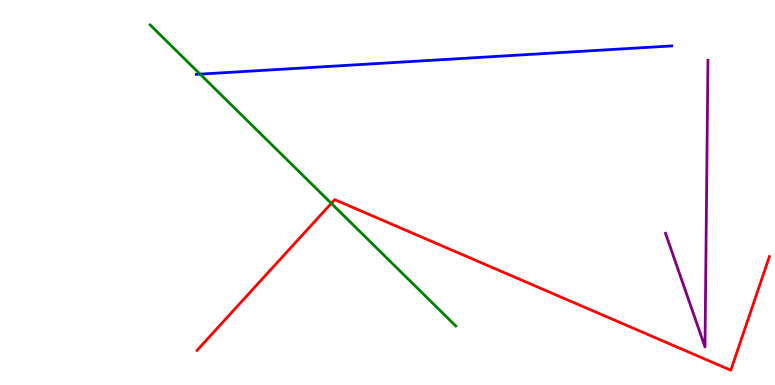[{'lines': ['blue', 'red'], 'intersections': []}, {'lines': ['green', 'red'], 'intersections': [{'x': 4.27, 'y': 4.72}]}, {'lines': ['purple', 'red'], 'intersections': []}, {'lines': ['blue', 'green'], 'intersections': [{'x': 2.58, 'y': 8.07}]}, {'lines': ['blue', 'purple'], 'intersections': []}, {'lines': ['green', 'purple'], 'intersections': []}]